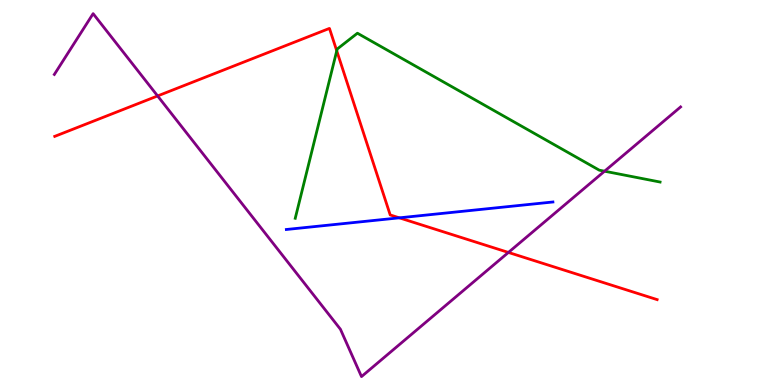[{'lines': ['blue', 'red'], 'intersections': [{'x': 5.15, 'y': 4.34}]}, {'lines': ['green', 'red'], 'intersections': [{'x': 4.35, 'y': 8.68}]}, {'lines': ['purple', 'red'], 'intersections': [{'x': 2.03, 'y': 7.51}, {'x': 6.56, 'y': 3.44}]}, {'lines': ['blue', 'green'], 'intersections': []}, {'lines': ['blue', 'purple'], 'intersections': []}, {'lines': ['green', 'purple'], 'intersections': [{'x': 7.8, 'y': 5.55}]}]